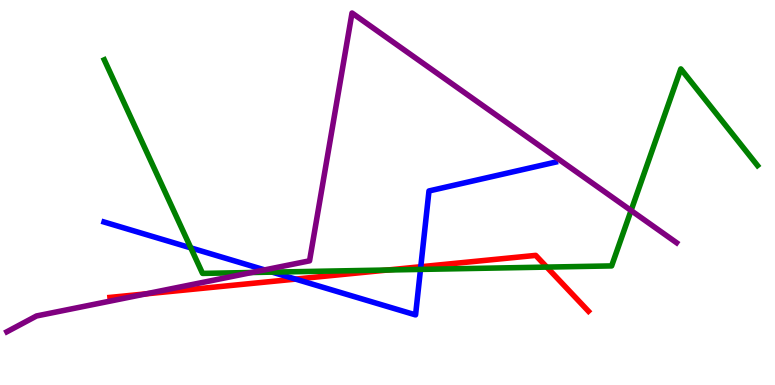[{'lines': ['blue', 'red'], 'intersections': [{'x': 3.81, 'y': 2.75}, {'x': 5.43, 'y': 3.07}]}, {'lines': ['green', 'red'], 'intersections': [{'x': 5.0, 'y': 2.99}, {'x': 7.06, 'y': 3.06}]}, {'lines': ['purple', 'red'], 'intersections': [{'x': 1.88, 'y': 2.37}]}, {'lines': ['blue', 'green'], 'intersections': [{'x': 2.46, 'y': 3.56}, {'x': 3.51, 'y': 2.93}, {'x': 5.43, 'y': 3.0}]}, {'lines': ['blue', 'purple'], 'intersections': [{'x': 3.41, 'y': 2.99}]}, {'lines': ['green', 'purple'], 'intersections': [{'x': 3.25, 'y': 2.92}, {'x': 8.14, 'y': 4.53}]}]